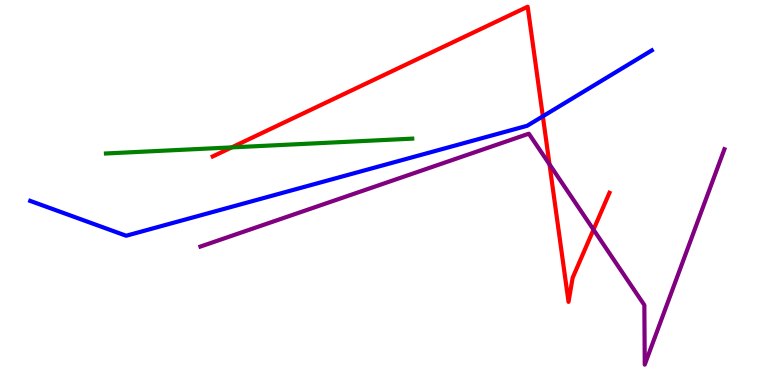[{'lines': ['blue', 'red'], 'intersections': [{'x': 7.0, 'y': 6.98}]}, {'lines': ['green', 'red'], 'intersections': [{'x': 2.99, 'y': 6.17}]}, {'lines': ['purple', 'red'], 'intersections': [{'x': 7.09, 'y': 5.73}, {'x': 7.66, 'y': 4.04}]}, {'lines': ['blue', 'green'], 'intersections': []}, {'lines': ['blue', 'purple'], 'intersections': []}, {'lines': ['green', 'purple'], 'intersections': []}]